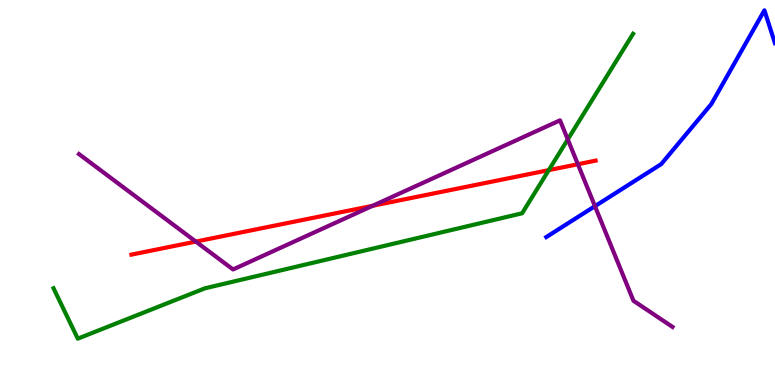[{'lines': ['blue', 'red'], 'intersections': []}, {'lines': ['green', 'red'], 'intersections': [{'x': 7.08, 'y': 5.58}]}, {'lines': ['purple', 'red'], 'intersections': [{'x': 2.53, 'y': 3.73}, {'x': 4.81, 'y': 4.65}, {'x': 7.46, 'y': 5.73}]}, {'lines': ['blue', 'green'], 'intersections': []}, {'lines': ['blue', 'purple'], 'intersections': [{'x': 7.68, 'y': 4.64}]}, {'lines': ['green', 'purple'], 'intersections': [{'x': 7.33, 'y': 6.38}]}]